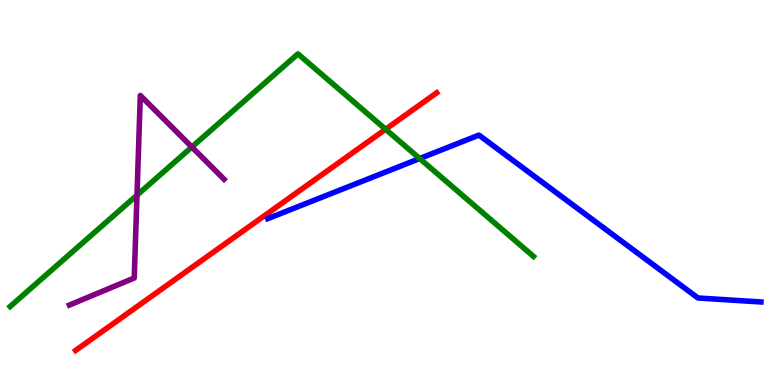[{'lines': ['blue', 'red'], 'intersections': []}, {'lines': ['green', 'red'], 'intersections': [{'x': 4.98, 'y': 6.64}]}, {'lines': ['purple', 'red'], 'intersections': []}, {'lines': ['blue', 'green'], 'intersections': [{'x': 5.42, 'y': 5.88}]}, {'lines': ['blue', 'purple'], 'intersections': []}, {'lines': ['green', 'purple'], 'intersections': [{'x': 1.77, 'y': 4.93}, {'x': 2.48, 'y': 6.18}]}]